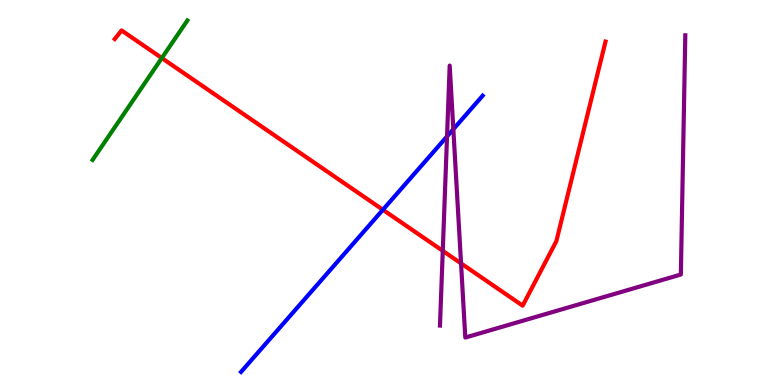[{'lines': ['blue', 'red'], 'intersections': [{'x': 4.94, 'y': 4.55}]}, {'lines': ['green', 'red'], 'intersections': [{'x': 2.09, 'y': 8.49}]}, {'lines': ['purple', 'red'], 'intersections': [{'x': 5.71, 'y': 3.48}, {'x': 5.95, 'y': 3.16}]}, {'lines': ['blue', 'green'], 'intersections': []}, {'lines': ['blue', 'purple'], 'intersections': [{'x': 5.77, 'y': 6.46}, {'x': 5.85, 'y': 6.64}]}, {'lines': ['green', 'purple'], 'intersections': []}]